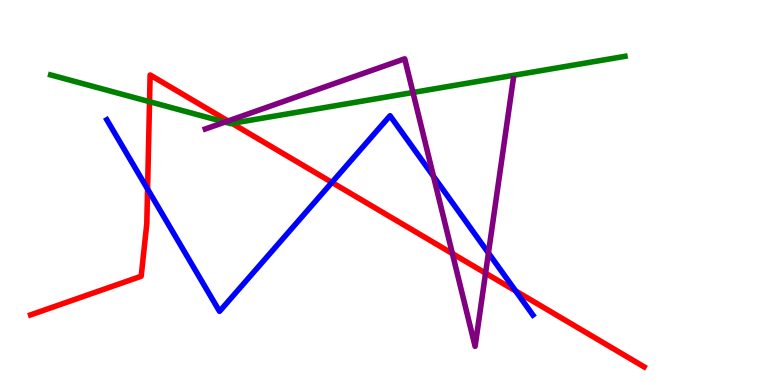[{'lines': ['blue', 'red'], 'intersections': [{'x': 1.9, 'y': 5.09}, {'x': 4.28, 'y': 5.26}, {'x': 6.65, 'y': 2.44}]}, {'lines': ['green', 'red'], 'intersections': [{'x': 1.93, 'y': 7.36}, {'x': 2.99, 'y': 6.8}]}, {'lines': ['purple', 'red'], 'intersections': [{'x': 2.94, 'y': 6.86}, {'x': 5.84, 'y': 3.41}, {'x': 6.27, 'y': 2.9}]}, {'lines': ['blue', 'green'], 'intersections': []}, {'lines': ['blue', 'purple'], 'intersections': [{'x': 5.59, 'y': 5.42}, {'x': 6.3, 'y': 3.43}]}, {'lines': ['green', 'purple'], 'intersections': [{'x': 2.9, 'y': 6.83}, {'x': 5.33, 'y': 7.6}]}]